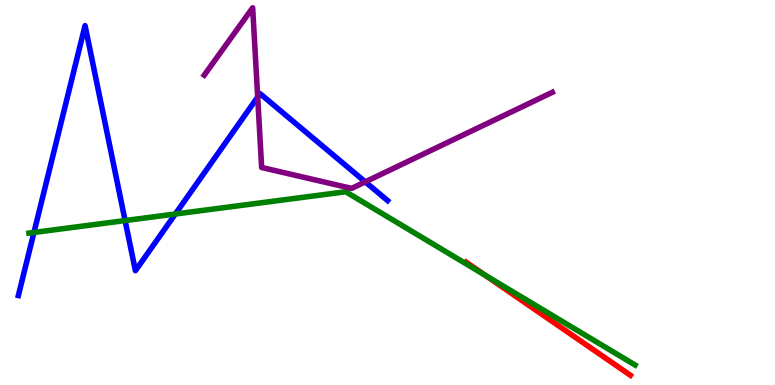[{'lines': ['blue', 'red'], 'intersections': []}, {'lines': ['green', 'red'], 'intersections': [{'x': 6.26, 'y': 2.85}]}, {'lines': ['purple', 'red'], 'intersections': []}, {'lines': ['blue', 'green'], 'intersections': [{'x': 0.438, 'y': 3.96}, {'x': 1.61, 'y': 4.27}, {'x': 2.26, 'y': 4.44}]}, {'lines': ['blue', 'purple'], 'intersections': [{'x': 3.32, 'y': 7.48}, {'x': 4.71, 'y': 5.28}]}, {'lines': ['green', 'purple'], 'intersections': []}]